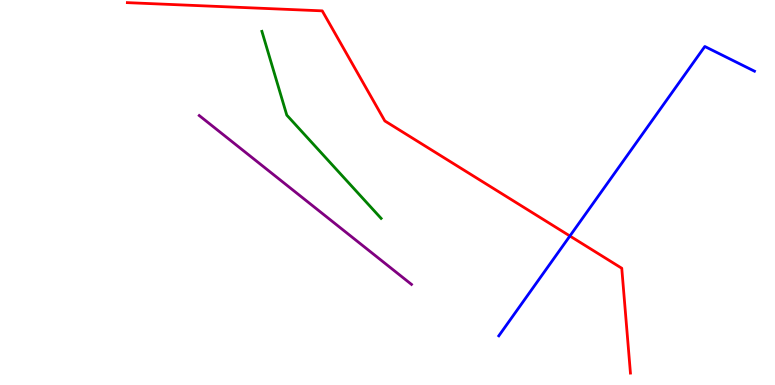[{'lines': ['blue', 'red'], 'intersections': [{'x': 7.35, 'y': 3.87}]}, {'lines': ['green', 'red'], 'intersections': []}, {'lines': ['purple', 'red'], 'intersections': []}, {'lines': ['blue', 'green'], 'intersections': []}, {'lines': ['blue', 'purple'], 'intersections': []}, {'lines': ['green', 'purple'], 'intersections': []}]